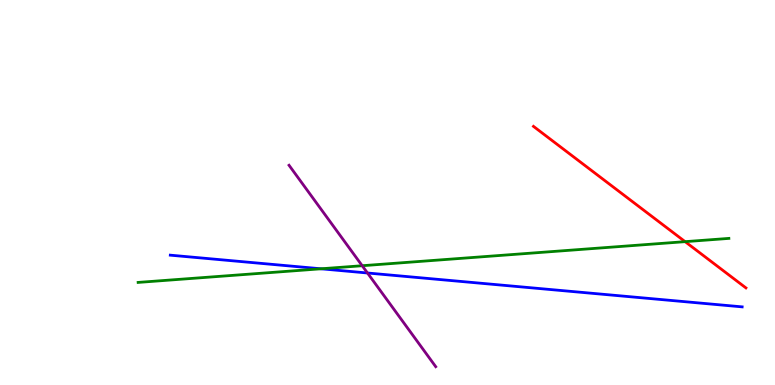[{'lines': ['blue', 'red'], 'intersections': []}, {'lines': ['green', 'red'], 'intersections': [{'x': 8.84, 'y': 3.72}]}, {'lines': ['purple', 'red'], 'intersections': []}, {'lines': ['blue', 'green'], 'intersections': [{'x': 4.14, 'y': 3.02}]}, {'lines': ['blue', 'purple'], 'intersections': [{'x': 4.74, 'y': 2.91}]}, {'lines': ['green', 'purple'], 'intersections': [{'x': 4.67, 'y': 3.1}]}]